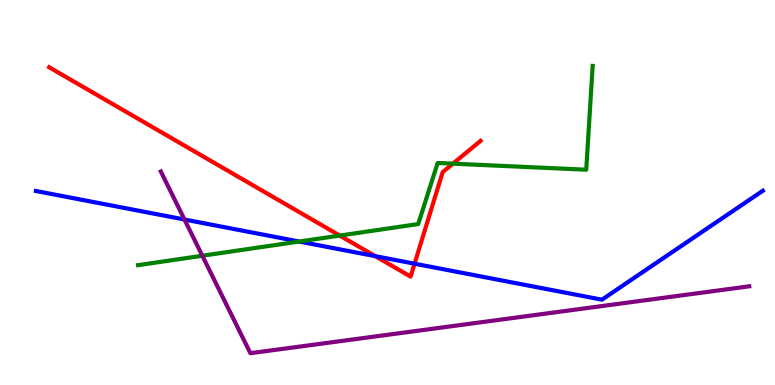[{'lines': ['blue', 'red'], 'intersections': [{'x': 4.84, 'y': 3.35}, {'x': 5.35, 'y': 3.15}]}, {'lines': ['green', 'red'], 'intersections': [{'x': 4.38, 'y': 3.88}, {'x': 5.84, 'y': 5.75}]}, {'lines': ['purple', 'red'], 'intersections': []}, {'lines': ['blue', 'green'], 'intersections': [{'x': 3.86, 'y': 3.73}]}, {'lines': ['blue', 'purple'], 'intersections': [{'x': 2.38, 'y': 4.3}]}, {'lines': ['green', 'purple'], 'intersections': [{'x': 2.61, 'y': 3.36}]}]